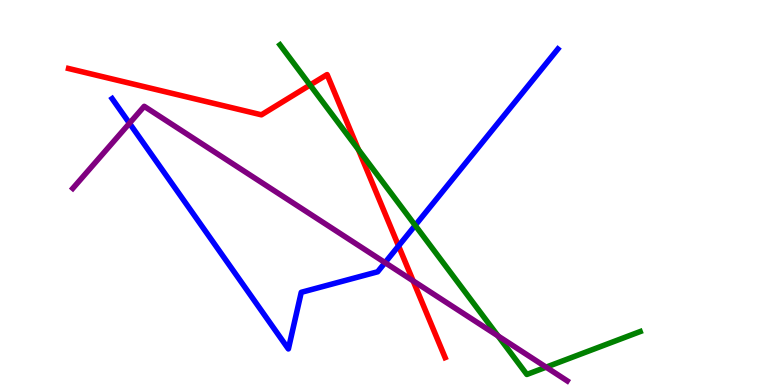[{'lines': ['blue', 'red'], 'intersections': [{'x': 5.14, 'y': 3.61}]}, {'lines': ['green', 'red'], 'intersections': [{'x': 4.0, 'y': 7.79}, {'x': 4.62, 'y': 6.12}]}, {'lines': ['purple', 'red'], 'intersections': [{'x': 5.33, 'y': 2.71}]}, {'lines': ['blue', 'green'], 'intersections': [{'x': 5.36, 'y': 4.15}]}, {'lines': ['blue', 'purple'], 'intersections': [{'x': 1.67, 'y': 6.8}, {'x': 4.97, 'y': 3.18}]}, {'lines': ['green', 'purple'], 'intersections': [{'x': 6.43, 'y': 1.27}, {'x': 7.05, 'y': 0.463}]}]